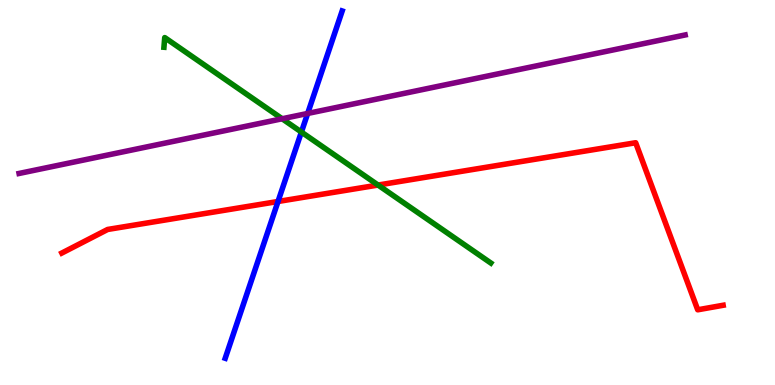[{'lines': ['blue', 'red'], 'intersections': [{'x': 3.59, 'y': 4.77}]}, {'lines': ['green', 'red'], 'intersections': [{'x': 4.88, 'y': 5.19}]}, {'lines': ['purple', 'red'], 'intersections': []}, {'lines': ['blue', 'green'], 'intersections': [{'x': 3.89, 'y': 6.57}]}, {'lines': ['blue', 'purple'], 'intersections': [{'x': 3.97, 'y': 7.05}]}, {'lines': ['green', 'purple'], 'intersections': [{'x': 3.64, 'y': 6.92}]}]